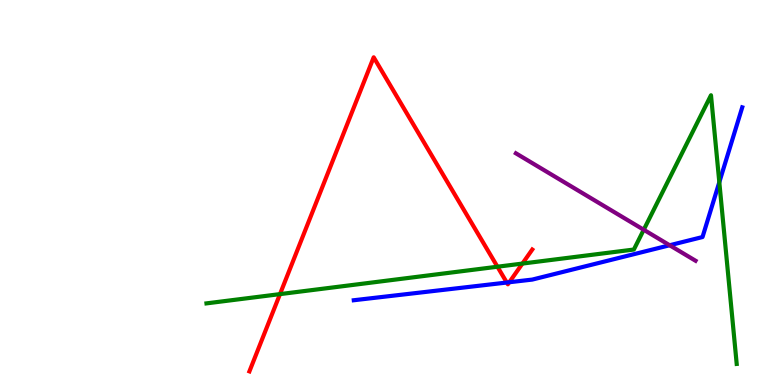[{'lines': ['blue', 'red'], 'intersections': [{'x': 6.54, 'y': 2.66}, {'x': 6.57, 'y': 2.67}]}, {'lines': ['green', 'red'], 'intersections': [{'x': 3.61, 'y': 2.36}, {'x': 6.42, 'y': 3.07}, {'x': 6.74, 'y': 3.15}]}, {'lines': ['purple', 'red'], 'intersections': []}, {'lines': ['blue', 'green'], 'intersections': [{'x': 9.28, 'y': 5.27}]}, {'lines': ['blue', 'purple'], 'intersections': [{'x': 8.64, 'y': 3.63}]}, {'lines': ['green', 'purple'], 'intersections': [{'x': 8.31, 'y': 4.03}]}]